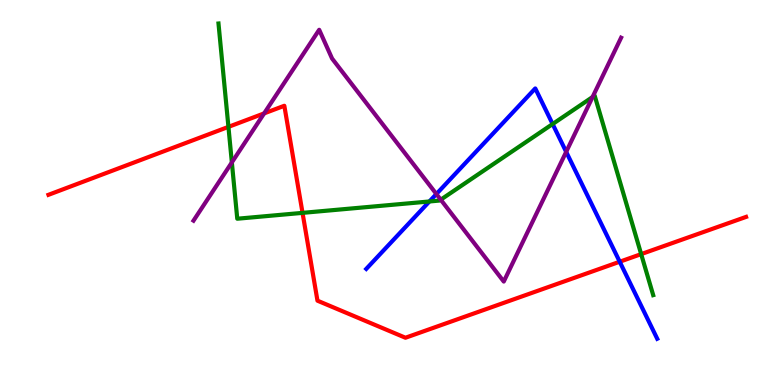[{'lines': ['blue', 'red'], 'intersections': [{'x': 8.0, 'y': 3.2}]}, {'lines': ['green', 'red'], 'intersections': [{'x': 2.95, 'y': 6.7}, {'x': 3.9, 'y': 4.47}, {'x': 8.27, 'y': 3.4}]}, {'lines': ['purple', 'red'], 'intersections': [{'x': 3.41, 'y': 7.05}]}, {'lines': ['blue', 'green'], 'intersections': [{'x': 5.54, 'y': 4.77}, {'x': 7.13, 'y': 6.78}]}, {'lines': ['blue', 'purple'], 'intersections': [{'x': 5.63, 'y': 4.96}, {'x': 7.31, 'y': 6.06}]}, {'lines': ['green', 'purple'], 'intersections': [{'x': 2.99, 'y': 5.78}, {'x': 5.69, 'y': 4.81}, {'x': 7.65, 'y': 7.48}]}]